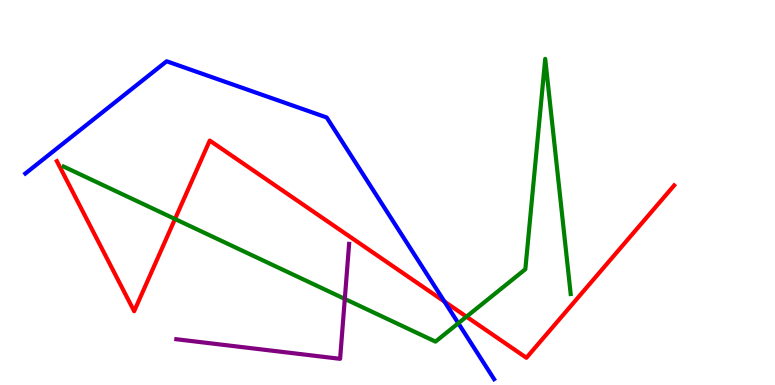[{'lines': ['blue', 'red'], 'intersections': [{'x': 5.73, 'y': 2.17}]}, {'lines': ['green', 'red'], 'intersections': [{'x': 2.26, 'y': 4.31}, {'x': 6.02, 'y': 1.77}]}, {'lines': ['purple', 'red'], 'intersections': []}, {'lines': ['blue', 'green'], 'intersections': [{'x': 5.91, 'y': 1.6}]}, {'lines': ['blue', 'purple'], 'intersections': []}, {'lines': ['green', 'purple'], 'intersections': [{'x': 4.45, 'y': 2.24}]}]